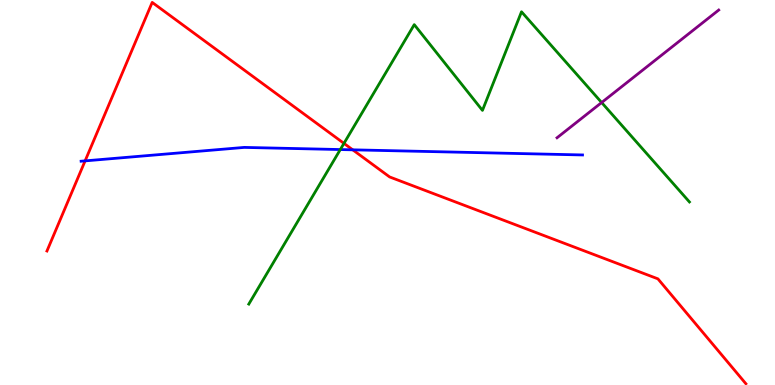[{'lines': ['blue', 'red'], 'intersections': [{'x': 1.1, 'y': 5.82}, {'x': 4.55, 'y': 6.11}]}, {'lines': ['green', 'red'], 'intersections': [{'x': 4.44, 'y': 6.28}]}, {'lines': ['purple', 'red'], 'intersections': []}, {'lines': ['blue', 'green'], 'intersections': [{'x': 4.39, 'y': 6.12}]}, {'lines': ['blue', 'purple'], 'intersections': []}, {'lines': ['green', 'purple'], 'intersections': [{'x': 7.76, 'y': 7.34}]}]